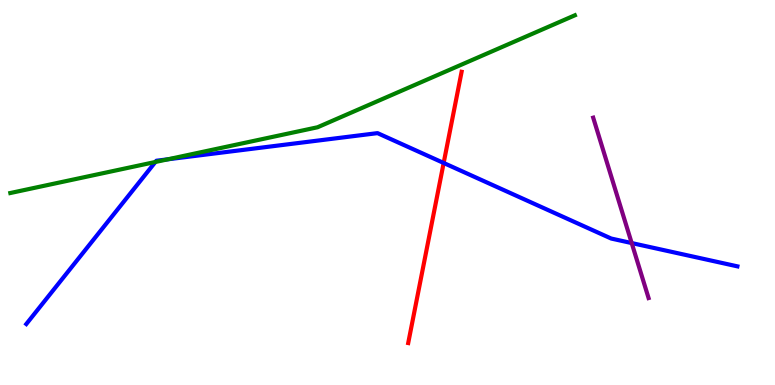[{'lines': ['blue', 'red'], 'intersections': [{'x': 5.72, 'y': 5.77}]}, {'lines': ['green', 'red'], 'intersections': []}, {'lines': ['purple', 'red'], 'intersections': []}, {'lines': ['blue', 'green'], 'intersections': [{'x': 2.01, 'y': 5.79}, {'x': 2.17, 'y': 5.86}]}, {'lines': ['blue', 'purple'], 'intersections': [{'x': 8.15, 'y': 3.69}]}, {'lines': ['green', 'purple'], 'intersections': []}]